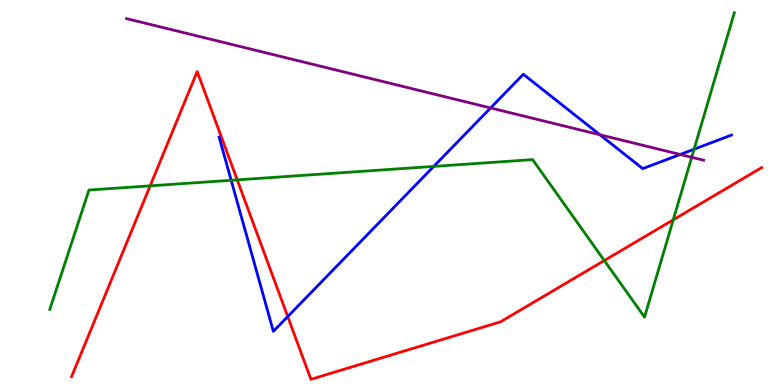[{'lines': ['blue', 'red'], 'intersections': [{'x': 3.71, 'y': 1.78}]}, {'lines': ['green', 'red'], 'intersections': [{'x': 1.94, 'y': 5.17}, {'x': 3.06, 'y': 5.33}, {'x': 7.8, 'y': 3.23}, {'x': 8.69, 'y': 4.29}]}, {'lines': ['purple', 'red'], 'intersections': []}, {'lines': ['blue', 'green'], 'intersections': [{'x': 2.98, 'y': 5.32}, {'x': 5.6, 'y': 5.68}, {'x': 8.96, 'y': 6.12}]}, {'lines': ['blue', 'purple'], 'intersections': [{'x': 6.33, 'y': 7.2}, {'x': 7.74, 'y': 6.5}, {'x': 8.78, 'y': 5.99}]}, {'lines': ['green', 'purple'], 'intersections': [{'x': 8.93, 'y': 5.91}]}]